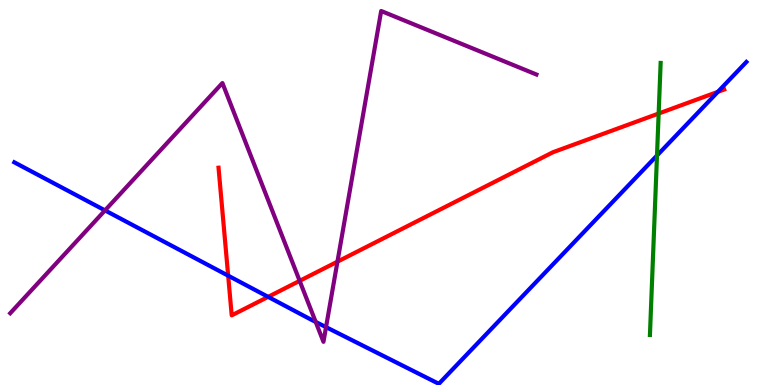[{'lines': ['blue', 'red'], 'intersections': [{'x': 2.94, 'y': 2.84}, {'x': 3.46, 'y': 2.29}, {'x': 9.26, 'y': 7.61}]}, {'lines': ['green', 'red'], 'intersections': [{'x': 8.5, 'y': 7.05}]}, {'lines': ['purple', 'red'], 'intersections': [{'x': 3.87, 'y': 2.71}, {'x': 4.35, 'y': 3.2}]}, {'lines': ['blue', 'green'], 'intersections': [{'x': 8.48, 'y': 5.96}]}, {'lines': ['blue', 'purple'], 'intersections': [{'x': 1.35, 'y': 4.54}, {'x': 4.07, 'y': 1.64}, {'x': 4.21, 'y': 1.5}]}, {'lines': ['green', 'purple'], 'intersections': []}]